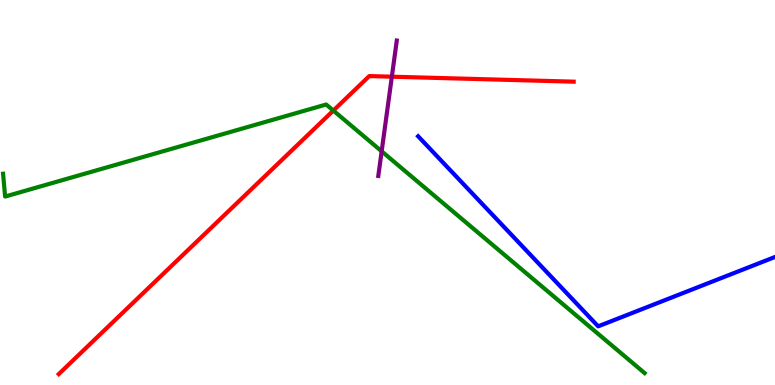[{'lines': ['blue', 'red'], 'intersections': []}, {'lines': ['green', 'red'], 'intersections': [{'x': 4.3, 'y': 7.13}]}, {'lines': ['purple', 'red'], 'intersections': [{'x': 5.06, 'y': 8.01}]}, {'lines': ['blue', 'green'], 'intersections': []}, {'lines': ['blue', 'purple'], 'intersections': []}, {'lines': ['green', 'purple'], 'intersections': [{'x': 4.92, 'y': 6.07}]}]